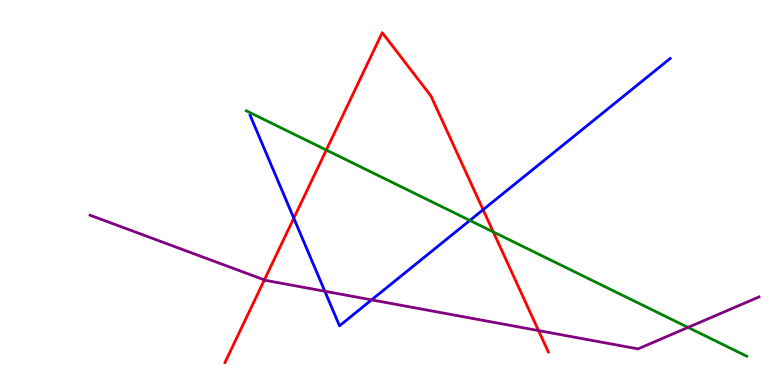[{'lines': ['blue', 'red'], 'intersections': [{'x': 3.79, 'y': 4.33}, {'x': 6.23, 'y': 4.55}]}, {'lines': ['green', 'red'], 'intersections': [{'x': 4.21, 'y': 6.1}, {'x': 6.36, 'y': 3.98}]}, {'lines': ['purple', 'red'], 'intersections': [{'x': 3.41, 'y': 2.73}, {'x': 6.95, 'y': 1.41}]}, {'lines': ['blue', 'green'], 'intersections': [{'x': 6.06, 'y': 4.27}]}, {'lines': ['blue', 'purple'], 'intersections': [{'x': 4.19, 'y': 2.43}, {'x': 4.79, 'y': 2.21}]}, {'lines': ['green', 'purple'], 'intersections': [{'x': 8.88, 'y': 1.5}]}]